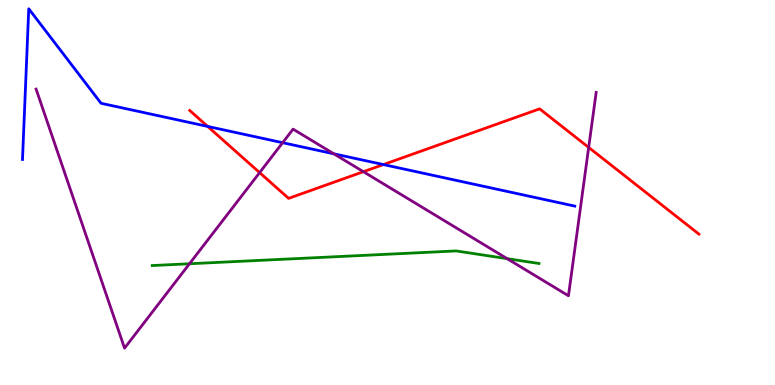[{'lines': ['blue', 'red'], 'intersections': [{'x': 2.68, 'y': 6.72}, {'x': 4.95, 'y': 5.73}]}, {'lines': ['green', 'red'], 'intersections': []}, {'lines': ['purple', 'red'], 'intersections': [{'x': 3.35, 'y': 5.52}, {'x': 4.69, 'y': 5.54}, {'x': 7.6, 'y': 6.17}]}, {'lines': ['blue', 'green'], 'intersections': []}, {'lines': ['blue', 'purple'], 'intersections': [{'x': 3.65, 'y': 6.29}, {'x': 4.31, 'y': 6.01}]}, {'lines': ['green', 'purple'], 'intersections': [{'x': 2.45, 'y': 3.15}, {'x': 6.54, 'y': 3.28}]}]